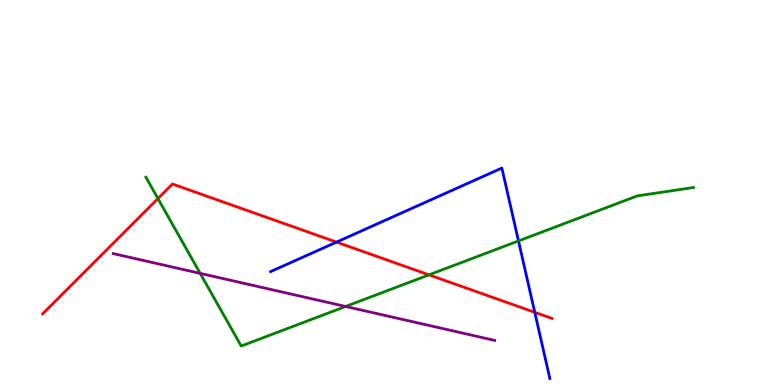[{'lines': ['blue', 'red'], 'intersections': [{'x': 4.34, 'y': 3.71}, {'x': 6.9, 'y': 1.89}]}, {'lines': ['green', 'red'], 'intersections': [{'x': 2.04, 'y': 4.84}, {'x': 5.54, 'y': 2.86}]}, {'lines': ['purple', 'red'], 'intersections': []}, {'lines': ['blue', 'green'], 'intersections': [{'x': 6.69, 'y': 3.74}]}, {'lines': ['blue', 'purple'], 'intersections': []}, {'lines': ['green', 'purple'], 'intersections': [{'x': 2.58, 'y': 2.9}, {'x': 4.46, 'y': 2.04}]}]